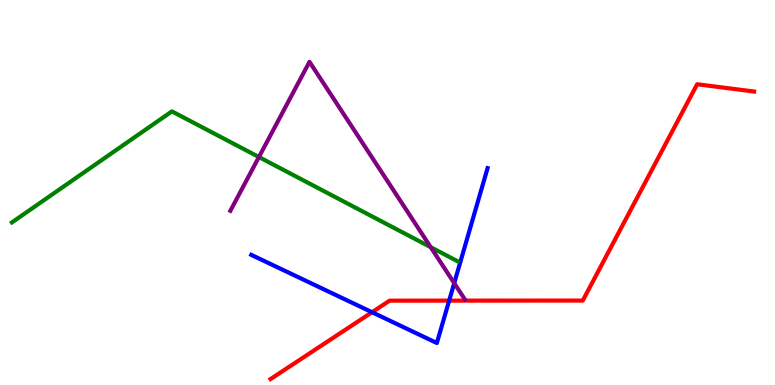[{'lines': ['blue', 'red'], 'intersections': [{'x': 4.8, 'y': 1.89}, {'x': 5.8, 'y': 2.19}]}, {'lines': ['green', 'red'], 'intersections': []}, {'lines': ['purple', 'red'], 'intersections': []}, {'lines': ['blue', 'green'], 'intersections': []}, {'lines': ['blue', 'purple'], 'intersections': [{'x': 5.86, 'y': 2.65}]}, {'lines': ['green', 'purple'], 'intersections': [{'x': 3.34, 'y': 5.92}, {'x': 5.56, 'y': 3.58}]}]